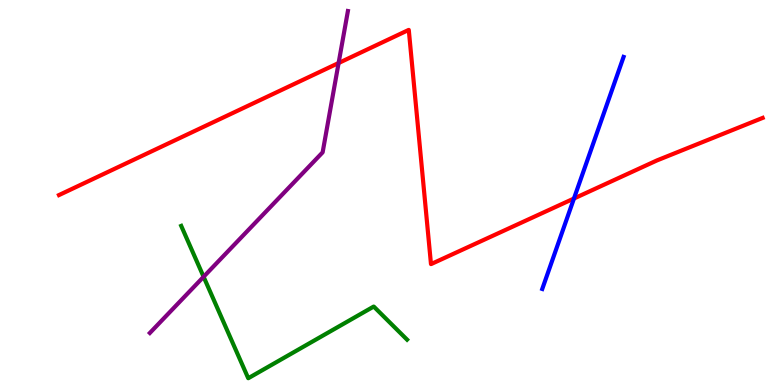[{'lines': ['blue', 'red'], 'intersections': [{'x': 7.41, 'y': 4.84}]}, {'lines': ['green', 'red'], 'intersections': []}, {'lines': ['purple', 'red'], 'intersections': [{'x': 4.37, 'y': 8.36}]}, {'lines': ['blue', 'green'], 'intersections': []}, {'lines': ['blue', 'purple'], 'intersections': []}, {'lines': ['green', 'purple'], 'intersections': [{'x': 2.63, 'y': 2.81}]}]